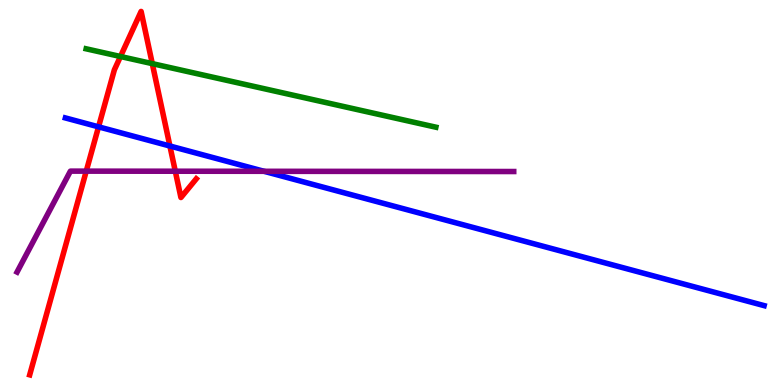[{'lines': ['blue', 'red'], 'intersections': [{'x': 1.27, 'y': 6.71}, {'x': 2.19, 'y': 6.21}]}, {'lines': ['green', 'red'], 'intersections': [{'x': 1.55, 'y': 8.53}, {'x': 1.96, 'y': 8.35}]}, {'lines': ['purple', 'red'], 'intersections': [{'x': 1.11, 'y': 5.55}, {'x': 2.26, 'y': 5.55}]}, {'lines': ['blue', 'green'], 'intersections': []}, {'lines': ['blue', 'purple'], 'intersections': [{'x': 3.41, 'y': 5.55}]}, {'lines': ['green', 'purple'], 'intersections': []}]